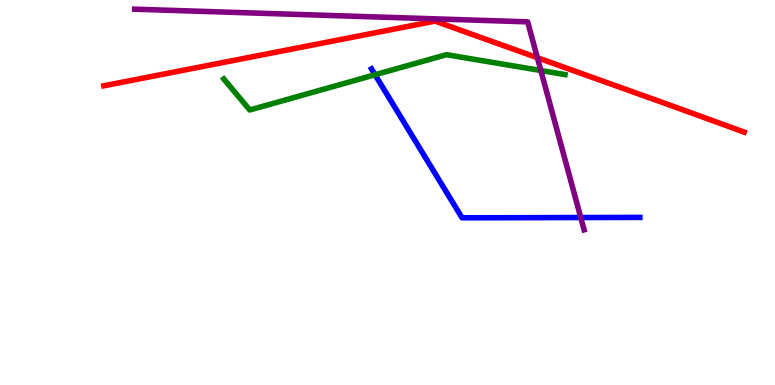[{'lines': ['blue', 'red'], 'intersections': []}, {'lines': ['green', 'red'], 'intersections': []}, {'lines': ['purple', 'red'], 'intersections': [{'x': 6.93, 'y': 8.5}]}, {'lines': ['blue', 'green'], 'intersections': [{'x': 4.84, 'y': 8.06}]}, {'lines': ['blue', 'purple'], 'intersections': [{'x': 7.49, 'y': 4.35}]}, {'lines': ['green', 'purple'], 'intersections': [{'x': 6.98, 'y': 8.17}]}]